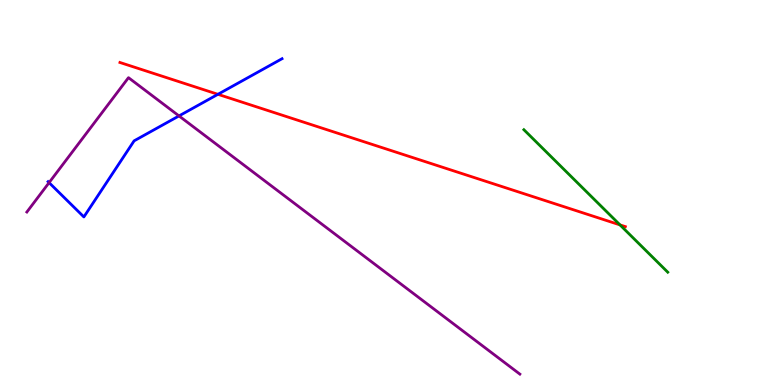[{'lines': ['blue', 'red'], 'intersections': [{'x': 2.81, 'y': 7.55}]}, {'lines': ['green', 'red'], 'intersections': [{'x': 8.0, 'y': 4.16}]}, {'lines': ['purple', 'red'], 'intersections': []}, {'lines': ['blue', 'green'], 'intersections': []}, {'lines': ['blue', 'purple'], 'intersections': [{'x': 0.633, 'y': 5.26}, {'x': 2.31, 'y': 6.99}]}, {'lines': ['green', 'purple'], 'intersections': []}]